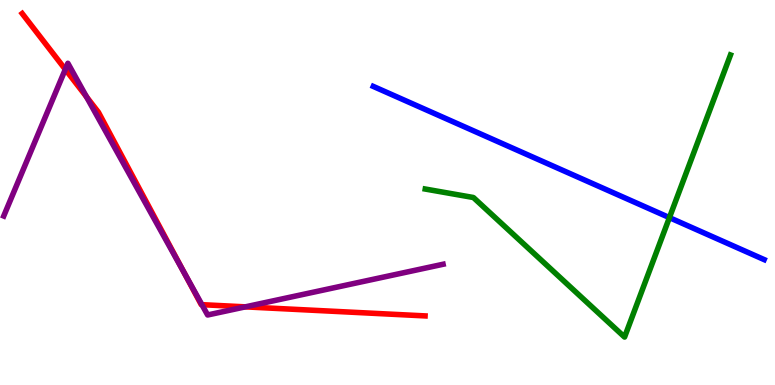[{'lines': ['blue', 'red'], 'intersections': []}, {'lines': ['green', 'red'], 'intersections': []}, {'lines': ['purple', 'red'], 'intersections': [{'x': 0.843, 'y': 8.2}, {'x': 1.12, 'y': 7.49}, {'x': 2.38, 'y': 2.9}, {'x': 2.61, 'y': 2.09}, {'x': 3.17, 'y': 2.03}]}, {'lines': ['blue', 'green'], 'intersections': [{'x': 8.64, 'y': 4.35}]}, {'lines': ['blue', 'purple'], 'intersections': []}, {'lines': ['green', 'purple'], 'intersections': []}]